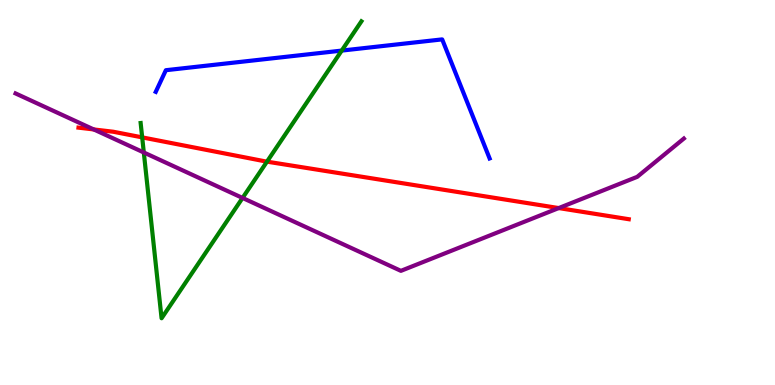[{'lines': ['blue', 'red'], 'intersections': []}, {'lines': ['green', 'red'], 'intersections': [{'x': 1.83, 'y': 6.43}, {'x': 3.44, 'y': 5.8}]}, {'lines': ['purple', 'red'], 'intersections': [{'x': 1.21, 'y': 6.64}, {'x': 7.21, 'y': 4.6}]}, {'lines': ['blue', 'green'], 'intersections': [{'x': 4.41, 'y': 8.69}]}, {'lines': ['blue', 'purple'], 'intersections': []}, {'lines': ['green', 'purple'], 'intersections': [{'x': 1.86, 'y': 6.04}, {'x': 3.13, 'y': 4.86}]}]